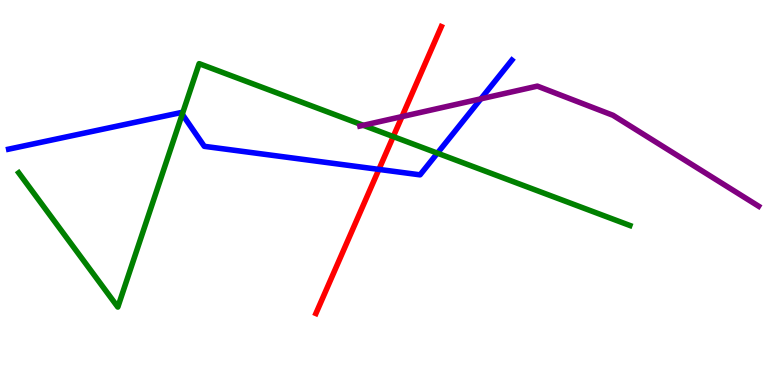[{'lines': ['blue', 'red'], 'intersections': [{'x': 4.89, 'y': 5.6}]}, {'lines': ['green', 'red'], 'intersections': [{'x': 5.07, 'y': 6.45}]}, {'lines': ['purple', 'red'], 'intersections': [{'x': 5.19, 'y': 6.97}]}, {'lines': ['blue', 'green'], 'intersections': [{'x': 2.35, 'y': 7.03}, {'x': 5.64, 'y': 6.02}]}, {'lines': ['blue', 'purple'], 'intersections': [{'x': 6.21, 'y': 7.43}]}, {'lines': ['green', 'purple'], 'intersections': [{'x': 4.69, 'y': 6.75}]}]